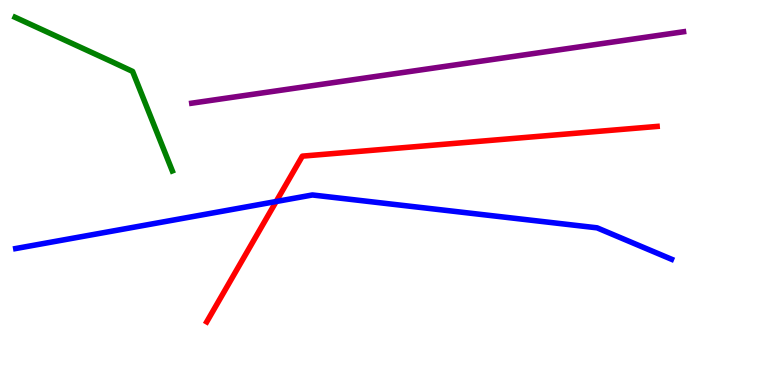[{'lines': ['blue', 'red'], 'intersections': [{'x': 3.56, 'y': 4.77}]}, {'lines': ['green', 'red'], 'intersections': []}, {'lines': ['purple', 'red'], 'intersections': []}, {'lines': ['blue', 'green'], 'intersections': []}, {'lines': ['blue', 'purple'], 'intersections': []}, {'lines': ['green', 'purple'], 'intersections': []}]